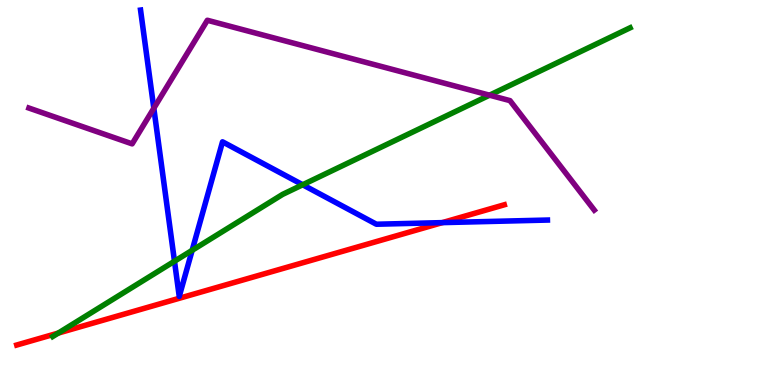[{'lines': ['blue', 'red'], 'intersections': [{'x': 5.71, 'y': 4.22}]}, {'lines': ['green', 'red'], 'intersections': [{'x': 0.752, 'y': 1.35}]}, {'lines': ['purple', 'red'], 'intersections': []}, {'lines': ['blue', 'green'], 'intersections': [{'x': 2.25, 'y': 3.21}, {'x': 2.48, 'y': 3.5}, {'x': 3.91, 'y': 5.2}]}, {'lines': ['blue', 'purple'], 'intersections': [{'x': 1.98, 'y': 7.19}]}, {'lines': ['green', 'purple'], 'intersections': [{'x': 6.32, 'y': 7.53}]}]